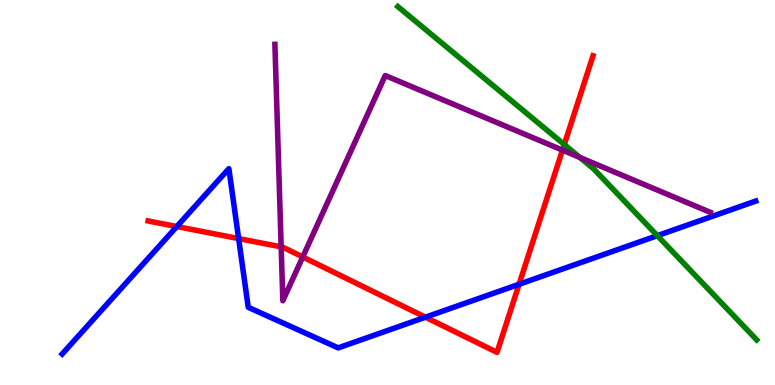[{'lines': ['blue', 'red'], 'intersections': [{'x': 2.28, 'y': 4.12}, {'x': 3.08, 'y': 3.8}, {'x': 5.49, 'y': 1.76}, {'x': 6.7, 'y': 2.62}]}, {'lines': ['green', 'red'], 'intersections': [{'x': 7.28, 'y': 6.25}]}, {'lines': ['purple', 'red'], 'intersections': [{'x': 3.63, 'y': 3.59}, {'x': 3.91, 'y': 3.33}, {'x': 7.26, 'y': 6.1}]}, {'lines': ['blue', 'green'], 'intersections': [{'x': 8.48, 'y': 3.88}]}, {'lines': ['blue', 'purple'], 'intersections': []}, {'lines': ['green', 'purple'], 'intersections': [{'x': 7.48, 'y': 5.91}]}]